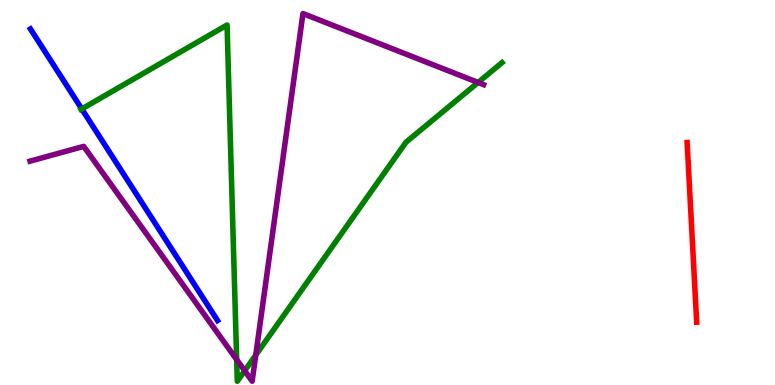[{'lines': ['blue', 'red'], 'intersections': []}, {'lines': ['green', 'red'], 'intersections': []}, {'lines': ['purple', 'red'], 'intersections': []}, {'lines': ['blue', 'green'], 'intersections': [{'x': 1.06, 'y': 7.17}]}, {'lines': ['blue', 'purple'], 'intersections': []}, {'lines': ['green', 'purple'], 'intersections': [{'x': 3.05, 'y': 0.659}, {'x': 3.16, 'y': 0.369}, {'x': 3.3, 'y': 0.777}, {'x': 6.17, 'y': 7.86}]}]